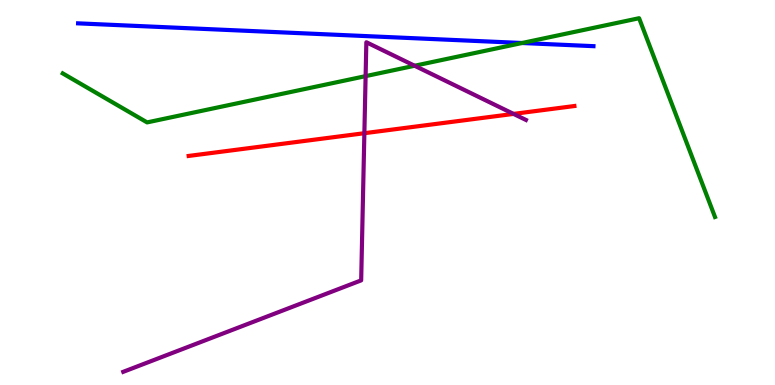[{'lines': ['blue', 'red'], 'intersections': []}, {'lines': ['green', 'red'], 'intersections': []}, {'lines': ['purple', 'red'], 'intersections': [{'x': 4.7, 'y': 6.54}, {'x': 6.63, 'y': 7.04}]}, {'lines': ['blue', 'green'], 'intersections': [{'x': 6.74, 'y': 8.88}]}, {'lines': ['blue', 'purple'], 'intersections': []}, {'lines': ['green', 'purple'], 'intersections': [{'x': 4.72, 'y': 8.02}, {'x': 5.35, 'y': 8.29}]}]